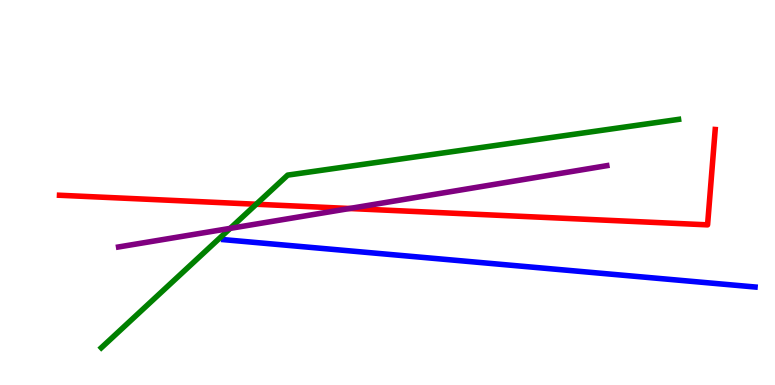[{'lines': ['blue', 'red'], 'intersections': []}, {'lines': ['green', 'red'], 'intersections': [{'x': 3.31, 'y': 4.7}]}, {'lines': ['purple', 'red'], 'intersections': [{'x': 4.51, 'y': 4.58}]}, {'lines': ['blue', 'green'], 'intersections': []}, {'lines': ['blue', 'purple'], 'intersections': []}, {'lines': ['green', 'purple'], 'intersections': [{'x': 2.97, 'y': 4.07}]}]